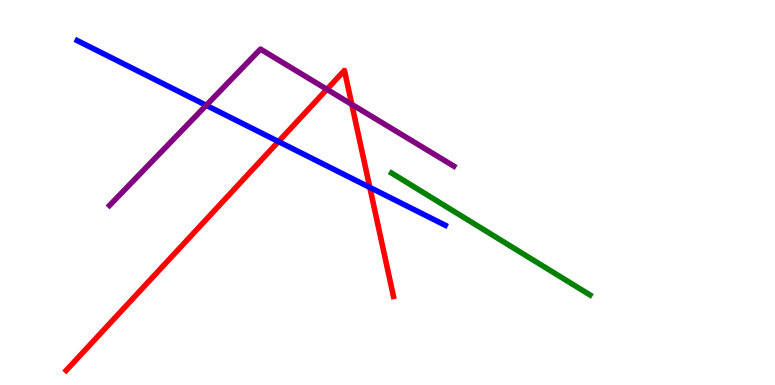[{'lines': ['blue', 'red'], 'intersections': [{'x': 3.59, 'y': 6.32}, {'x': 4.77, 'y': 5.13}]}, {'lines': ['green', 'red'], 'intersections': []}, {'lines': ['purple', 'red'], 'intersections': [{'x': 4.22, 'y': 7.68}, {'x': 4.54, 'y': 7.29}]}, {'lines': ['blue', 'green'], 'intersections': []}, {'lines': ['blue', 'purple'], 'intersections': [{'x': 2.66, 'y': 7.26}]}, {'lines': ['green', 'purple'], 'intersections': []}]